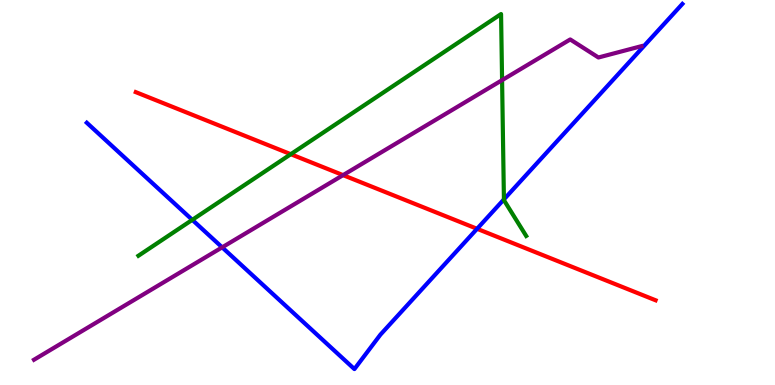[{'lines': ['blue', 'red'], 'intersections': [{'x': 6.16, 'y': 4.06}]}, {'lines': ['green', 'red'], 'intersections': [{'x': 3.75, 'y': 5.99}]}, {'lines': ['purple', 'red'], 'intersections': [{'x': 4.43, 'y': 5.45}]}, {'lines': ['blue', 'green'], 'intersections': [{'x': 2.48, 'y': 4.29}, {'x': 6.5, 'y': 4.82}]}, {'lines': ['blue', 'purple'], 'intersections': [{'x': 2.87, 'y': 3.58}]}, {'lines': ['green', 'purple'], 'intersections': [{'x': 6.48, 'y': 7.92}]}]